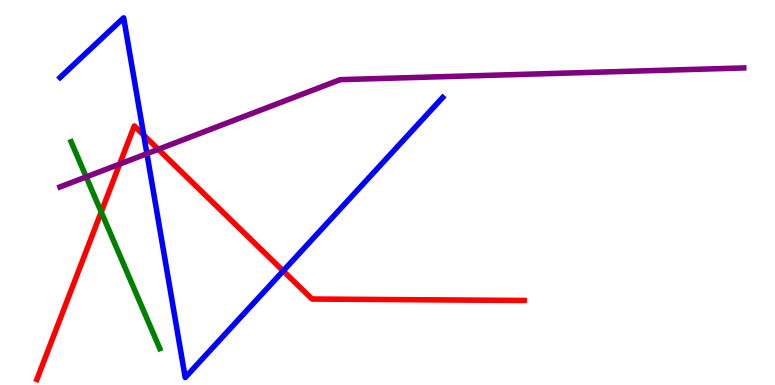[{'lines': ['blue', 'red'], 'intersections': [{'x': 1.85, 'y': 6.49}, {'x': 3.65, 'y': 2.96}]}, {'lines': ['green', 'red'], 'intersections': [{'x': 1.31, 'y': 4.49}]}, {'lines': ['purple', 'red'], 'intersections': [{'x': 1.54, 'y': 5.74}, {'x': 2.04, 'y': 6.12}]}, {'lines': ['blue', 'green'], 'intersections': []}, {'lines': ['blue', 'purple'], 'intersections': [{'x': 1.9, 'y': 6.01}]}, {'lines': ['green', 'purple'], 'intersections': [{'x': 1.11, 'y': 5.4}]}]